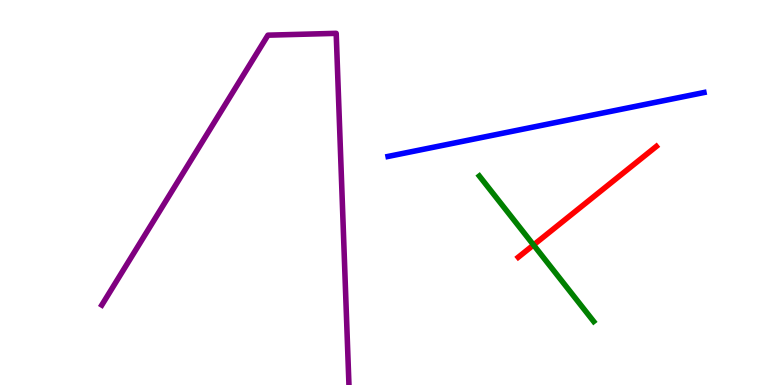[{'lines': ['blue', 'red'], 'intersections': []}, {'lines': ['green', 'red'], 'intersections': [{'x': 6.88, 'y': 3.64}]}, {'lines': ['purple', 'red'], 'intersections': []}, {'lines': ['blue', 'green'], 'intersections': []}, {'lines': ['blue', 'purple'], 'intersections': []}, {'lines': ['green', 'purple'], 'intersections': []}]